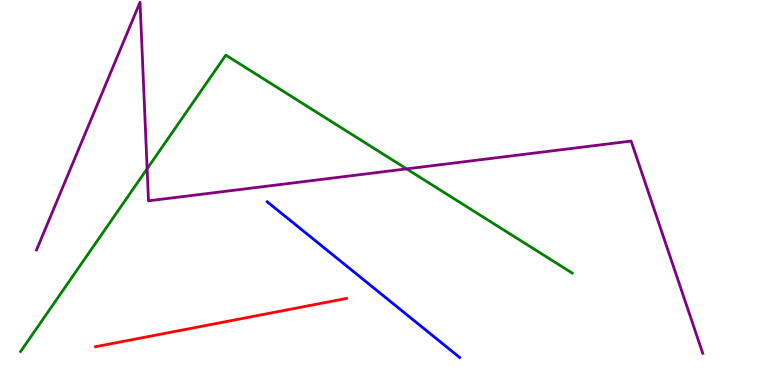[{'lines': ['blue', 'red'], 'intersections': []}, {'lines': ['green', 'red'], 'intersections': []}, {'lines': ['purple', 'red'], 'intersections': []}, {'lines': ['blue', 'green'], 'intersections': []}, {'lines': ['blue', 'purple'], 'intersections': []}, {'lines': ['green', 'purple'], 'intersections': [{'x': 1.9, 'y': 5.62}, {'x': 5.25, 'y': 5.61}]}]